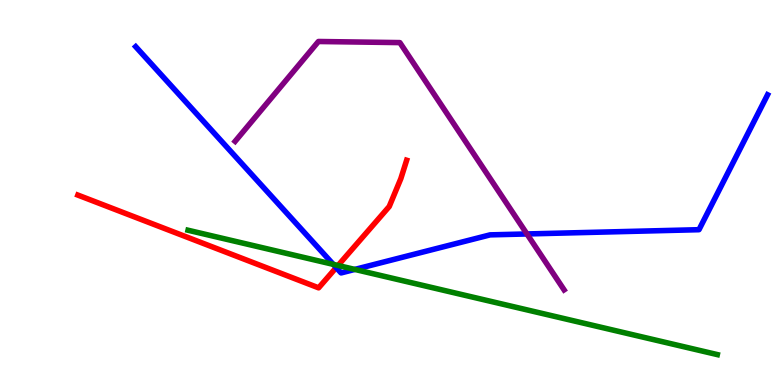[{'lines': ['blue', 'red'], 'intersections': [{'x': 4.34, 'y': 3.05}]}, {'lines': ['green', 'red'], 'intersections': [{'x': 4.36, 'y': 3.1}]}, {'lines': ['purple', 'red'], 'intersections': []}, {'lines': ['blue', 'green'], 'intersections': [{'x': 4.3, 'y': 3.13}, {'x': 4.58, 'y': 3.0}]}, {'lines': ['blue', 'purple'], 'intersections': [{'x': 6.8, 'y': 3.92}]}, {'lines': ['green', 'purple'], 'intersections': []}]